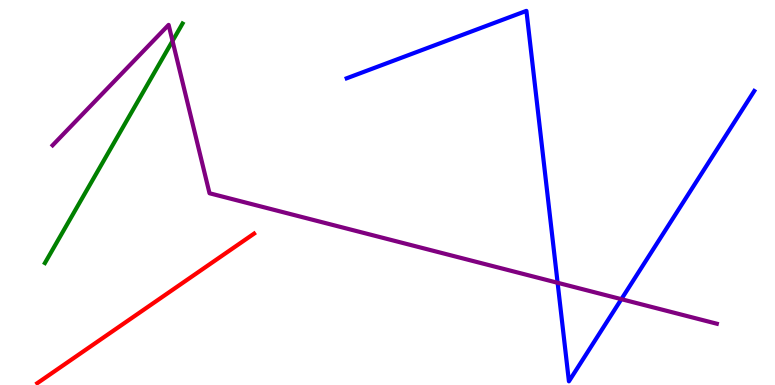[{'lines': ['blue', 'red'], 'intersections': []}, {'lines': ['green', 'red'], 'intersections': []}, {'lines': ['purple', 'red'], 'intersections': []}, {'lines': ['blue', 'green'], 'intersections': []}, {'lines': ['blue', 'purple'], 'intersections': [{'x': 7.19, 'y': 2.66}, {'x': 8.02, 'y': 2.23}]}, {'lines': ['green', 'purple'], 'intersections': [{'x': 2.23, 'y': 8.94}]}]